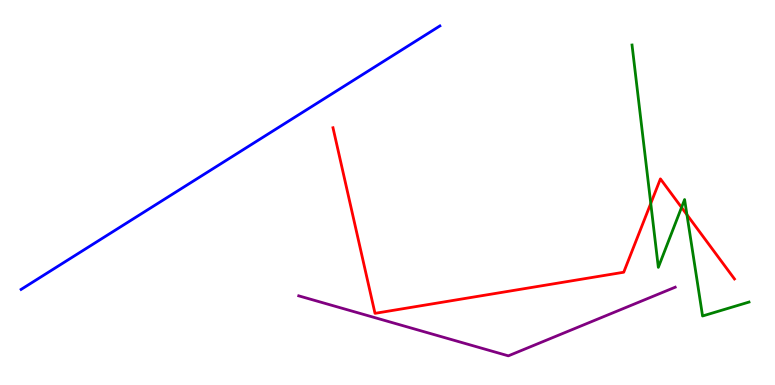[{'lines': ['blue', 'red'], 'intersections': []}, {'lines': ['green', 'red'], 'intersections': [{'x': 8.4, 'y': 4.72}, {'x': 8.79, 'y': 4.61}, {'x': 8.86, 'y': 4.42}]}, {'lines': ['purple', 'red'], 'intersections': []}, {'lines': ['blue', 'green'], 'intersections': []}, {'lines': ['blue', 'purple'], 'intersections': []}, {'lines': ['green', 'purple'], 'intersections': []}]